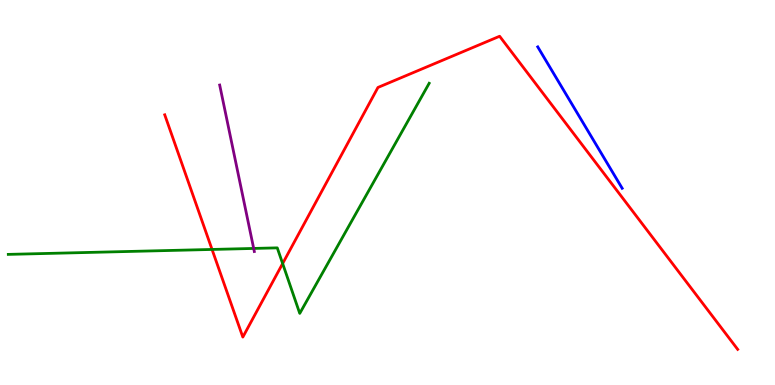[{'lines': ['blue', 'red'], 'intersections': []}, {'lines': ['green', 'red'], 'intersections': [{'x': 2.74, 'y': 3.52}, {'x': 3.65, 'y': 3.15}]}, {'lines': ['purple', 'red'], 'intersections': []}, {'lines': ['blue', 'green'], 'intersections': []}, {'lines': ['blue', 'purple'], 'intersections': []}, {'lines': ['green', 'purple'], 'intersections': [{'x': 3.27, 'y': 3.55}]}]